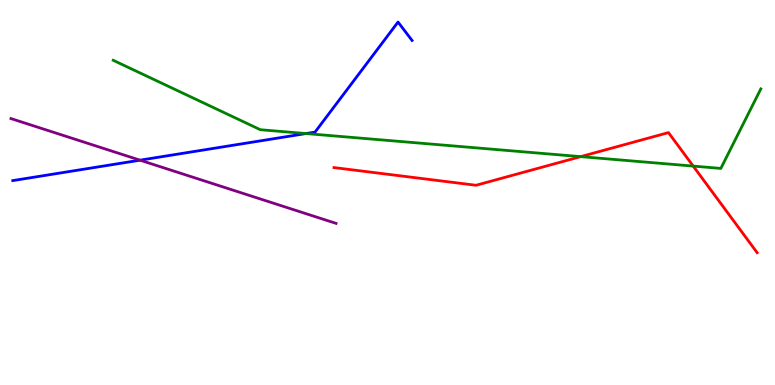[{'lines': ['blue', 'red'], 'intersections': []}, {'lines': ['green', 'red'], 'intersections': [{'x': 7.49, 'y': 5.93}, {'x': 8.94, 'y': 5.69}]}, {'lines': ['purple', 'red'], 'intersections': []}, {'lines': ['blue', 'green'], 'intersections': [{'x': 3.95, 'y': 6.53}]}, {'lines': ['blue', 'purple'], 'intersections': [{'x': 1.81, 'y': 5.84}]}, {'lines': ['green', 'purple'], 'intersections': []}]